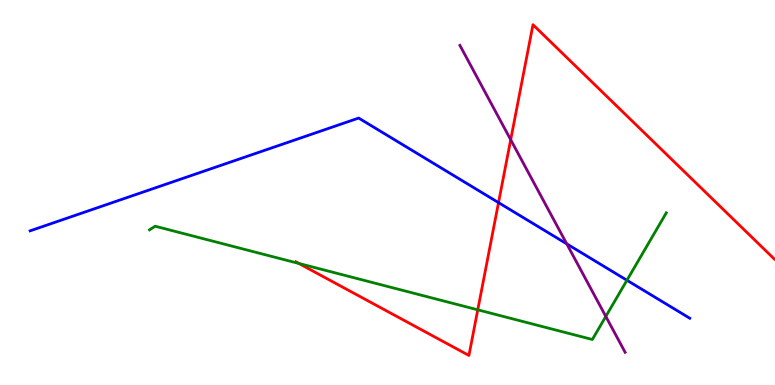[{'lines': ['blue', 'red'], 'intersections': [{'x': 6.43, 'y': 4.74}]}, {'lines': ['green', 'red'], 'intersections': [{'x': 3.86, 'y': 3.16}, {'x': 6.16, 'y': 1.95}]}, {'lines': ['purple', 'red'], 'intersections': [{'x': 6.59, 'y': 6.37}]}, {'lines': ['blue', 'green'], 'intersections': [{'x': 8.09, 'y': 2.72}]}, {'lines': ['blue', 'purple'], 'intersections': [{'x': 7.31, 'y': 3.67}]}, {'lines': ['green', 'purple'], 'intersections': [{'x': 7.82, 'y': 1.78}]}]